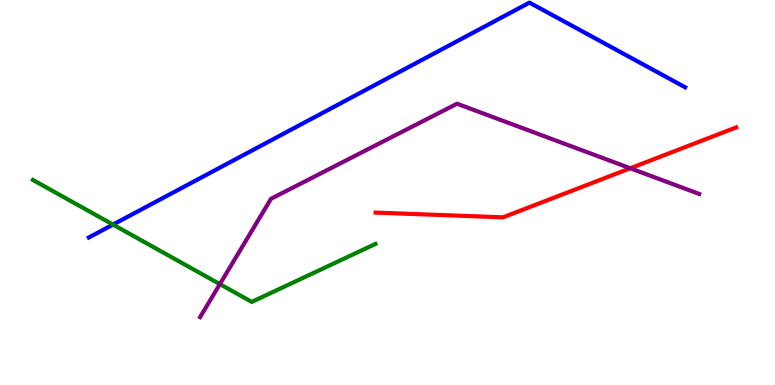[{'lines': ['blue', 'red'], 'intersections': []}, {'lines': ['green', 'red'], 'intersections': []}, {'lines': ['purple', 'red'], 'intersections': [{'x': 8.13, 'y': 5.63}]}, {'lines': ['blue', 'green'], 'intersections': [{'x': 1.46, 'y': 4.17}]}, {'lines': ['blue', 'purple'], 'intersections': []}, {'lines': ['green', 'purple'], 'intersections': [{'x': 2.84, 'y': 2.62}]}]